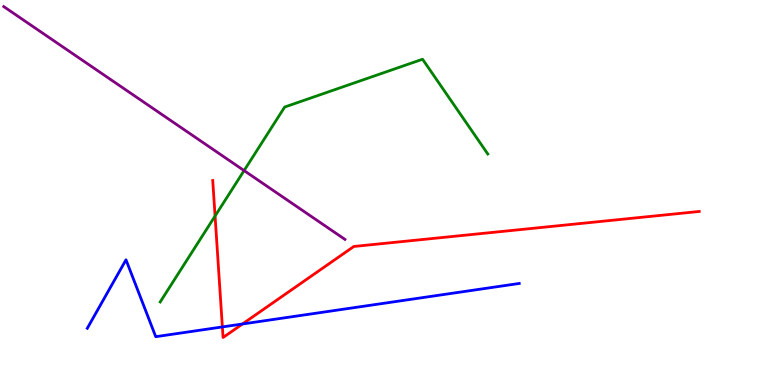[{'lines': ['blue', 'red'], 'intersections': [{'x': 2.87, 'y': 1.51}, {'x': 3.13, 'y': 1.58}]}, {'lines': ['green', 'red'], 'intersections': [{'x': 2.78, 'y': 4.39}]}, {'lines': ['purple', 'red'], 'intersections': []}, {'lines': ['blue', 'green'], 'intersections': []}, {'lines': ['blue', 'purple'], 'intersections': []}, {'lines': ['green', 'purple'], 'intersections': [{'x': 3.15, 'y': 5.57}]}]